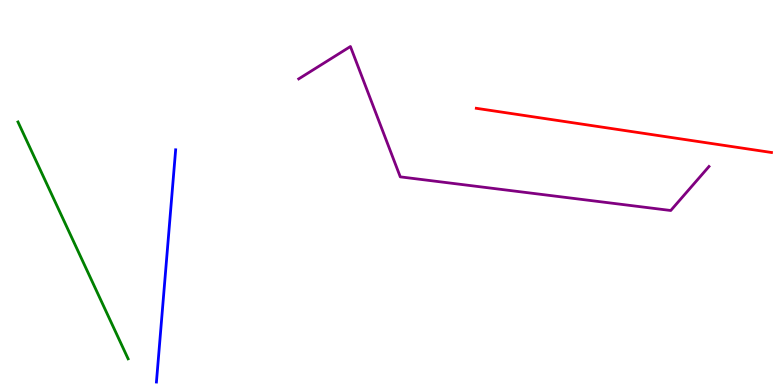[{'lines': ['blue', 'red'], 'intersections': []}, {'lines': ['green', 'red'], 'intersections': []}, {'lines': ['purple', 'red'], 'intersections': []}, {'lines': ['blue', 'green'], 'intersections': []}, {'lines': ['blue', 'purple'], 'intersections': []}, {'lines': ['green', 'purple'], 'intersections': []}]